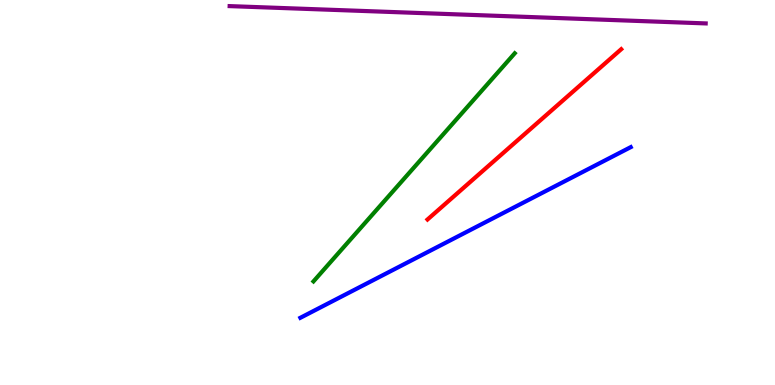[{'lines': ['blue', 'red'], 'intersections': []}, {'lines': ['green', 'red'], 'intersections': []}, {'lines': ['purple', 'red'], 'intersections': []}, {'lines': ['blue', 'green'], 'intersections': []}, {'lines': ['blue', 'purple'], 'intersections': []}, {'lines': ['green', 'purple'], 'intersections': []}]